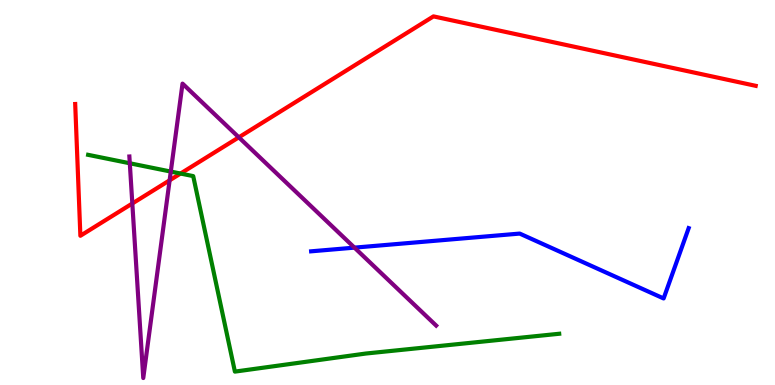[{'lines': ['blue', 'red'], 'intersections': []}, {'lines': ['green', 'red'], 'intersections': [{'x': 2.33, 'y': 5.49}]}, {'lines': ['purple', 'red'], 'intersections': [{'x': 1.71, 'y': 4.71}, {'x': 2.19, 'y': 5.32}, {'x': 3.08, 'y': 6.43}]}, {'lines': ['blue', 'green'], 'intersections': []}, {'lines': ['blue', 'purple'], 'intersections': [{'x': 4.57, 'y': 3.57}]}, {'lines': ['green', 'purple'], 'intersections': [{'x': 1.67, 'y': 5.76}, {'x': 2.2, 'y': 5.54}]}]